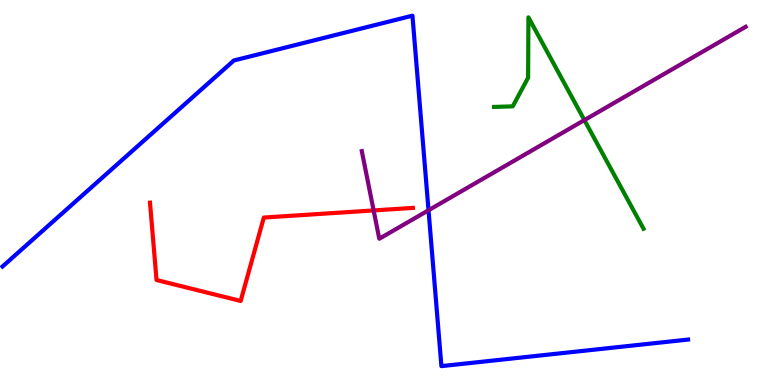[{'lines': ['blue', 'red'], 'intersections': []}, {'lines': ['green', 'red'], 'intersections': []}, {'lines': ['purple', 'red'], 'intersections': [{'x': 4.82, 'y': 4.53}]}, {'lines': ['blue', 'green'], 'intersections': []}, {'lines': ['blue', 'purple'], 'intersections': [{'x': 5.53, 'y': 4.54}]}, {'lines': ['green', 'purple'], 'intersections': [{'x': 7.54, 'y': 6.88}]}]